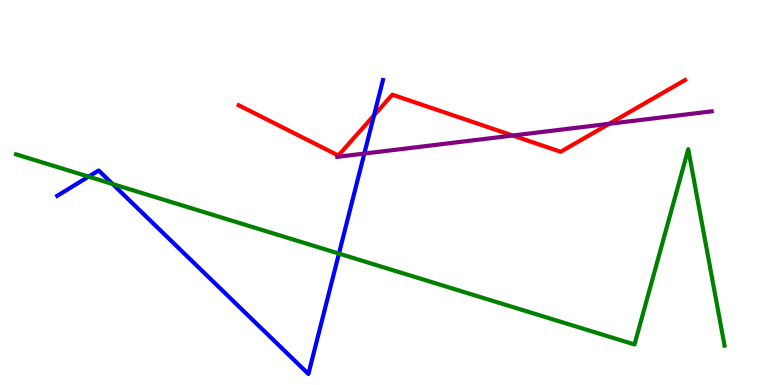[{'lines': ['blue', 'red'], 'intersections': [{'x': 4.83, 'y': 7.0}]}, {'lines': ['green', 'red'], 'intersections': []}, {'lines': ['purple', 'red'], 'intersections': [{'x': 6.62, 'y': 6.48}, {'x': 7.86, 'y': 6.78}]}, {'lines': ['blue', 'green'], 'intersections': [{'x': 1.14, 'y': 5.41}, {'x': 1.45, 'y': 5.22}, {'x': 4.37, 'y': 3.41}]}, {'lines': ['blue', 'purple'], 'intersections': [{'x': 4.7, 'y': 6.01}]}, {'lines': ['green', 'purple'], 'intersections': []}]